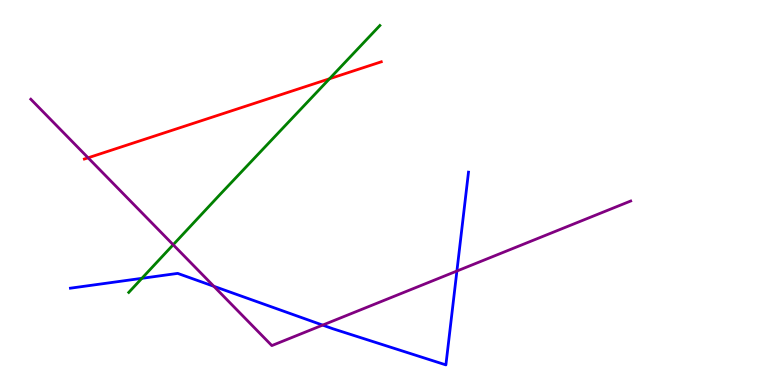[{'lines': ['blue', 'red'], 'intersections': []}, {'lines': ['green', 'red'], 'intersections': [{'x': 4.25, 'y': 7.95}]}, {'lines': ['purple', 'red'], 'intersections': [{'x': 1.14, 'y': 5.9}]}, {'lines': ['blue', 'green'], 'intersections': [{'x': 1.83, 'y': 2.77}]}, {'lines': ['blue', 'purple'], 'intersections': [{'x': 2.76, 'y': 2.56}, {'x': 4.16, 'y': 1.56}, {'x': 5.9, 'y': 2.96}]}, {'lines': ['green', 'purple'], 'intersections': [{'x': 2.23, 'y': 3.64}]}]